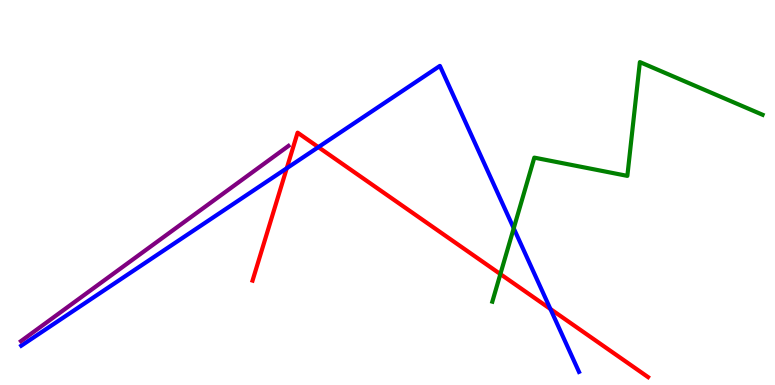[{'lines': ['blue', 'red'], 'intersections': [{'x': 3.7, 'y': 5.63}, {'x': 4.11, 'y': 6.18}, {'x': 7.1, 'y': 1.97}]}, {'lines': ['green', 'red'], 'intersections': [{'x': 6.46, 'y': 2.88}]}, {'lines': ['purple', 'red'], 'intersections': []}, {'lines': ['blue', 'green'], 'intersections': [{'x': 6.63, 'y': 4.07}]}, {'lines': ['blue', 'purple'], 'intersections': []}, {'lines': ['green', 'purple'], 'intersections': []}]